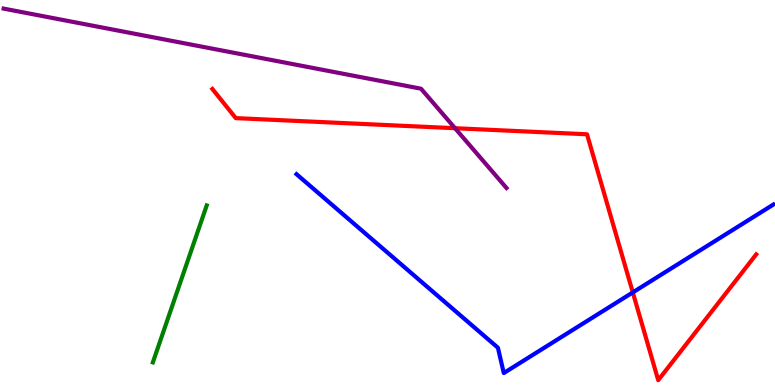[{'lines': ['blue', 'red'], 'intersections': [{'x': 8.17, 'y': 2.41}]}, {'lines': ['green', 'red'], 'intersections': []}, {'lines': ['purple', 'red'], 'intersections': [{'x': 5.87, 'y': 6.67}]}, {'lines': ['blue', 'green'], 'intersections': []}, {'lines': ['blue', 'purple'], 'intersections': []}, {'lines': ['green', 'purple'], 'intersections': []}]